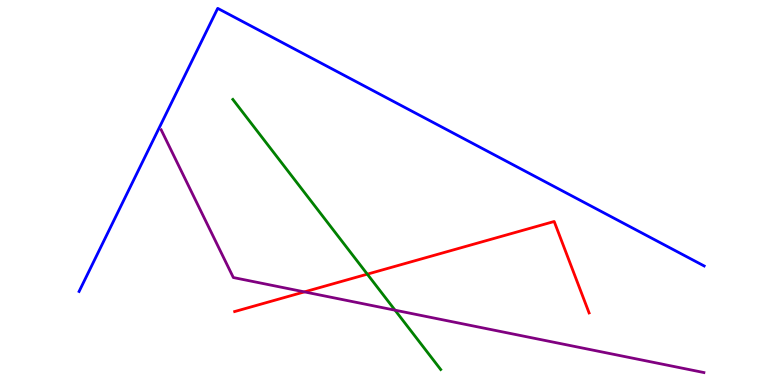[{'lines': ['blue', 'red'], 'intersections': []}, {'lines': ['green', 'red'], 'intersections': [{'x': 4.74, 'y': 2.88}]}, {'lines': ['purple', 'red'], 'intersections': [{'x': 3.93, 'y': 2.42}]}, {'lines': ['blue', 'green'], 'intersections': []}, {'lines': ['blue', 'purple'], 'intersections': []}, {'lines': ['green', 'purple'], 'intersections': [{'x': 5.1, 'y': 1.94}]}]